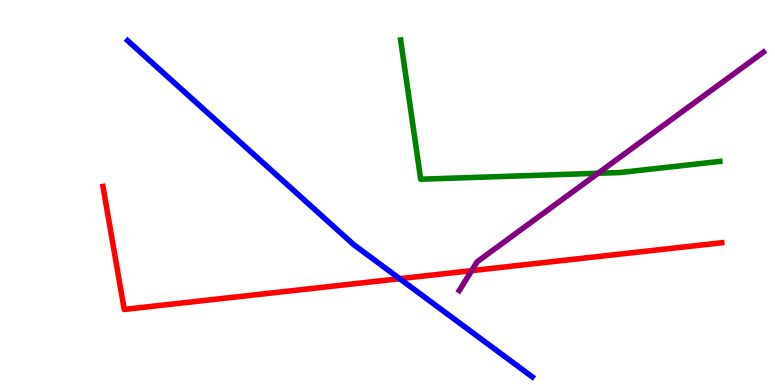[{'lines': ['blue', 'red'], 'intersections': [{'x': 5.16, 'y': 2.76}]}, {'lines': ['green', 'red'], 'intersections': []}, {'lines': ['purple', 'red'], 'intersections': [{'x': 6.09, 'y': 2.97}]}, {'lines': ['blue', 'green'], 'intersections': []}, {'lines': ['blue', 'purple'], 'intersections': []}, {'lines': ['green', 'purple'], 'intersections': [{'x': 7.72, 'y': 5.5}]}]